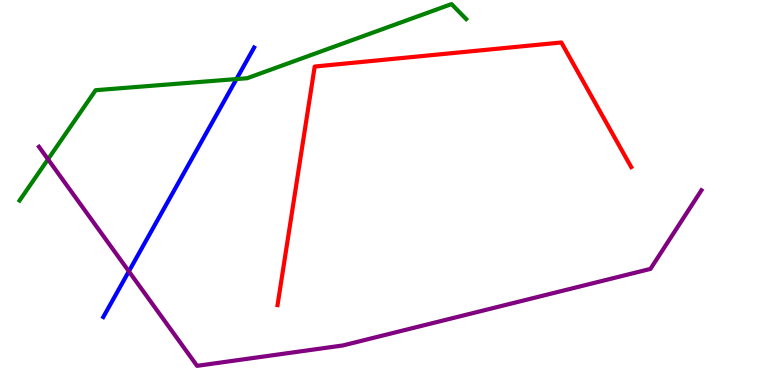[{'lines': ['blue', 'red'], 'intersections': []}, {'lines': ['green', 'red'], 'intersections': []}, {'lines': ['purple', 'red'], 'intersections': []}, {'lines': ['blue', 'green'], 'intersections': [{'x': 3.05, 'y': 7.95}]}, {'lines': ['blue', 'purple'], 'intersections': [{'x': 1.66, 'y': 2.95}]}, {'lines': ['green', 'purple'], 'intersections': [{'x': 0.619, 'y': 5.86}]}]